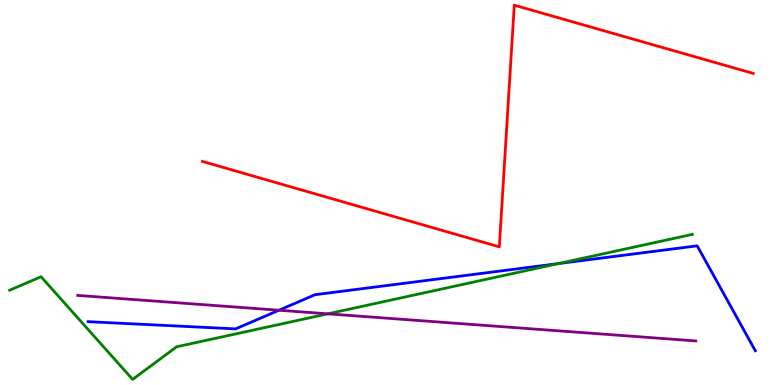[{'lines': ['blue', 'red'], 'intersections': []}, {'lines': ['green', 'red'], 'intersections': []}, {'lines': ['purple', 'red'], 'intersections': []}, {'lines': ['blue', 'green'], 'intersections': [{'x': 7.2, 'y': 3.15}]}, {'lines': ['blue', 'purple'], 'intersections': [{'x': 3.6, 'y': 1.94}]}, {'lines': ['green', 'purple'], 'intersections': [{'x': 4.23, 'y': 1.85}]}]